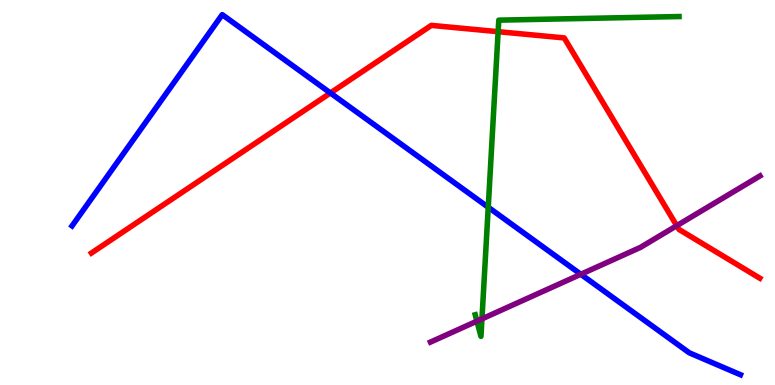[{'lines': ['blue', 'red'], 'intersections': [{'x': 4.26, 'y': 7.58}]}, {'lines': ['green', 'red'], 'intersections': [{'x': 6.43, 'y': 9.18}]}, {'lines': ['purple', 'red'], 'intersections': [{'x': 8.73, 'y': 4.14}]}, {'lines': ['blue', 'green'], 'intersections': [{'x': 6.3, 'y': 4.62}]}, {'lines': ['blue', 'purple'], 'intersections': [{'x': 7.49, 'y': 2.88}]}, {'lines': ['green', 'purple'], 'intersections': [{'x': 6.15, 'y': 1.66}, {'x': 6.22, 'y': 1.72}]}]